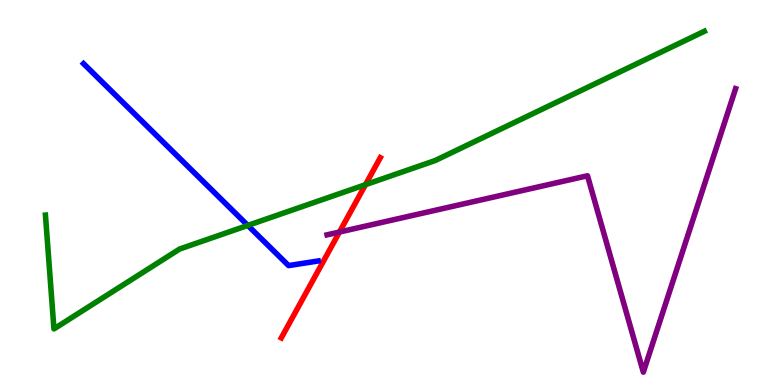[{'lines': ['blue', 'red'], 'intersections': []}, {'lines': ['green', 'red'], 'intersections': [{'x': 4.72, 'y': 5.2}]}, {'lines': ['purple', 'red'], 'intersections': [{'x': 4.38, 'y': 3.97}]}, {'lines': ['blue', 'green'], 'intersections': [{'x': 3.2, 'y': 4.14}]}, {'lines': ['blue', 'purple'], 'intersections': []}, {'lines': ['green', 'purple'], 'intersections': []}]